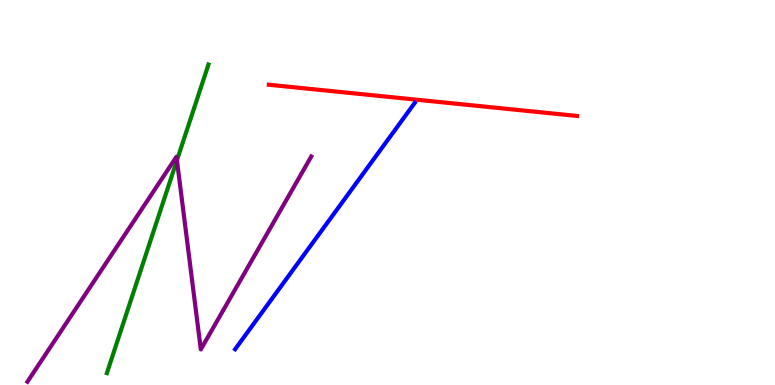[{'lines': ['blue', 'red'], 'intersections': []}, {'lines': ['green', 'red'], 'intersections': []}, {'lines': ['purple', 'red'], 'intersections': []}, {'lines': ['blue', 'green'], 'intersections': []}, {'lines': ['blue', 'purple'], 'intersections': []}, {'lines': ['green', 'purple'], 'intersections': [{'x': 2.28, 'y': 5.84}]}]